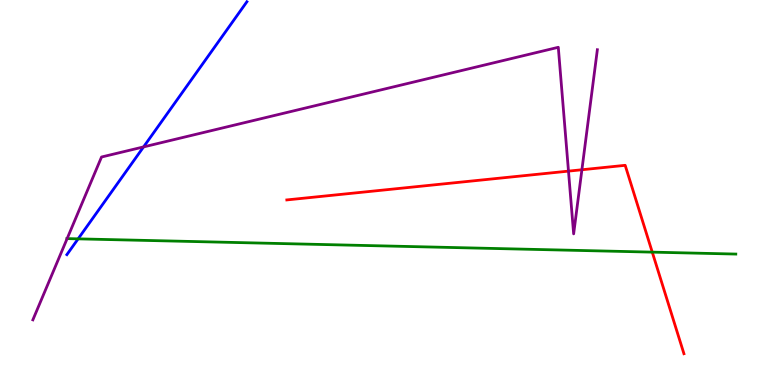[{'lines': ['blue', 'red'], 'intersections': []}, {'lines': ['green', 'red'], 'intersections': [{'x': 8.42, 'y': 3.45}]}, {'lines': ['purple', 'red'], 'intersections': [{'x': 7.34, 'y': 5.56}, {'x': 7.51, 'y': 5.59}]}, {'lines': ['blue', 'green'], 'intersections': [{'x': 1.01, 'y': 3.8}]}, {'lines': ['blue', 'purple'], 'intersections': [{'x': 1.85, 'y': 6.18}]}, {'lines': ['green', 'purple'], 'intersections': [{'x': 0.866, 'y': 3.8}]}]